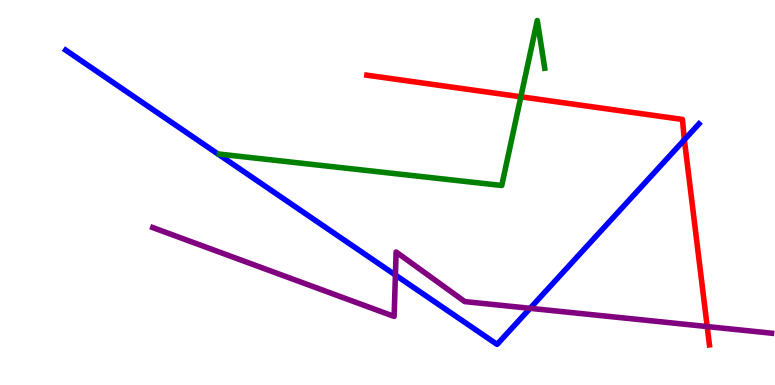[{'lines': ['blue', 'red'], 'intersections': [{'x': 8.83, 'y': 6.37}]}, {'lines': ['green', 'red'], 'intersections': [{'x': 6.72, 'y': 7.49}]}, {'lines': ['purple', 'red'], 'intersections': [{'x': 9.13, 'y': 1.52}]}, {'lines': ['blue', 'green'], 'intersections': []}, {'lines': ['blue', 'purple'], 'intersections': [{'x': 5.1, 'y': 2.86}, {'x': 6.84, 'y': 1.99}]}, {'lines': ['green', 'purple'], 'intersections': []}]